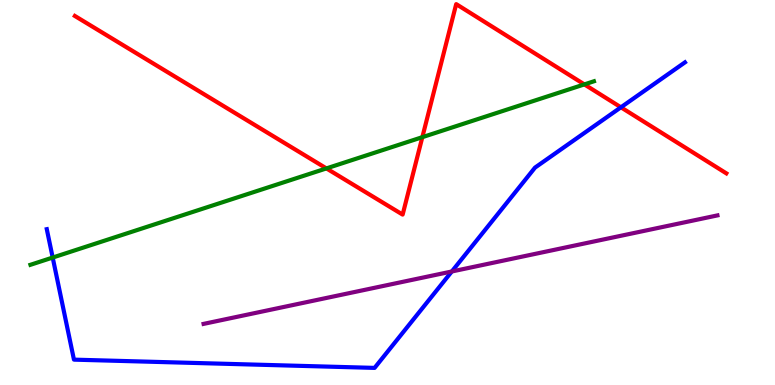[{'lines': ['blue', 'red'], 'intersections': [{'x': 8.01, 'y': 7.21}]}, {'lines': ['green', 'red'], 'intersections': [{'x': 4.21, 'y': 5.63}, {'x': 5.45, 'y': 6.44}, {'x': 7.54, 'y': 7.81}]}, {'lines': ['purple', 'red'], 'intersections': []}, {'lines': ['blue', 'green'], 'intersections': [{'x': 0.68, 'y': 3.31}]}, {'lines': ['blue', 'purple'], 'intersections': [{'x': 5.83, 'y': 2.95}]}, {'lines': ['green', 'purple'], 'intersections': []}]